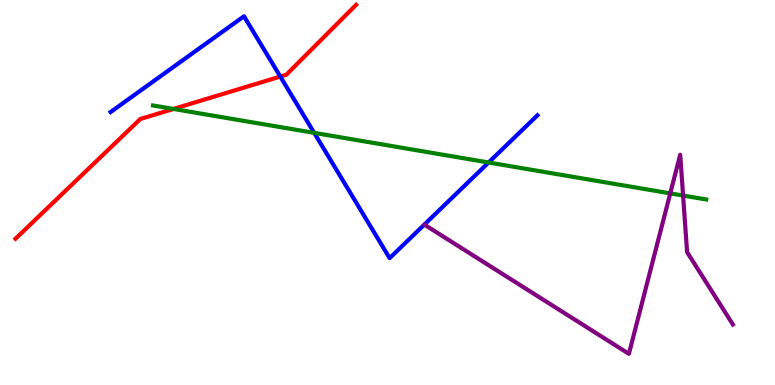[{'lines': ['blue', 'red'], 'intersections': [{'x': 3.62, 'y': 8.01}]}, {'lines': ['green', 'red'], 'intersections': [{'x': 2.24, 'y': 7.17}]}, {'lines': ['purple', 'red'], 'intersections': []}, {'lines': ['blue', 'green'], 'intersections': [{'x': 4.05, 'y': 6.55}, {'x': 6.3, 'y': 5.78}]}, {'lines': ['blue', 'purple'], 'intersections': []}, {'lines': ['green', 'purple'], 'intersections': [{'x': 8.65, 'y': 4.98}, {'x': 8.81, 'y': 4.92}]}]